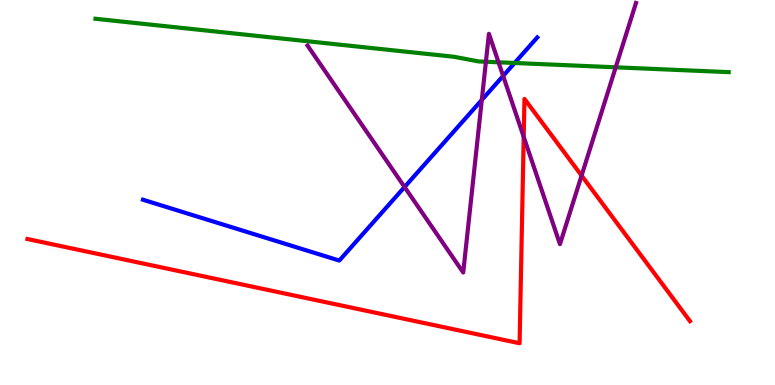[{'lines': ['blue', 'red'], 'intersections': []}, {'lines': ['green', 'red'], 'intersections': []}, {'lines': ['purple', 'red'], 'intersections': [{'x': 6.76, 'y': 6.45}, {'x': 7.5, 'y': 5.44}]}, {'lines': ['blue', 'green'], 'intersections': [{'x': 6.64, 'y': 8.36}]}, {'lines': ['blue', 'purple'], 'intersections': [{'x': 5.22, 'y': 5.14}, {'x': 6.22, 'y': 7.4}, {'x': 6.49, 'y': 8.03}]}, {'lines': ['green', 'purple'], 'intersections': [{'x': 6.27, 'y': 8.4}, {'x': 6.43, 'y': 8.38}, {'x': 7.94, 'y': 8.25}]}]